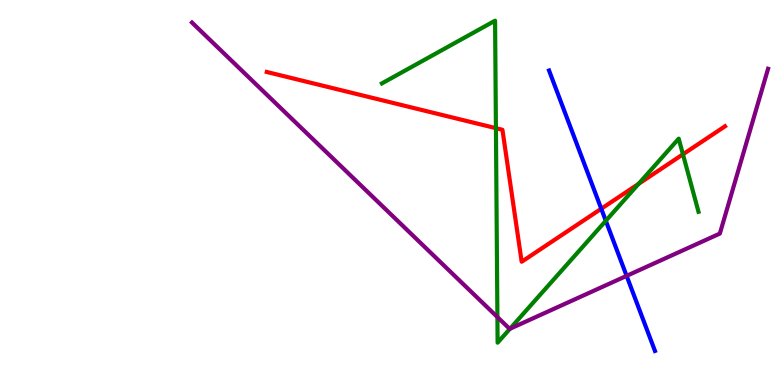[{'lines': ['blue', 'red'], 'intersections': [{'x': 7.76, 'y': 4.58}]}, {'lines': ['green', 'red'], 'intersections': [{'x': 6.4, 'y': 6.67}, {'x': 8.24, 'y': 5.22}, {'x': 8.81, 'y': 5.99}]}, {'lines': ['purple', 'red'], 'intersections': []}, {'lines': ['blue', 'green'], 'intersections': [{'x': 7.82, 'y': 4.27}]}, {'lines': ['blue', 'purple'], 'intersections': [{'x': 8.09, 'y': 2.83}]}, {'lines': ['green', 'purple'], 'intersections': [{'x': 6.42, 'y': 1.76}, {'x': 6.58, 'y': 1.46}]}]